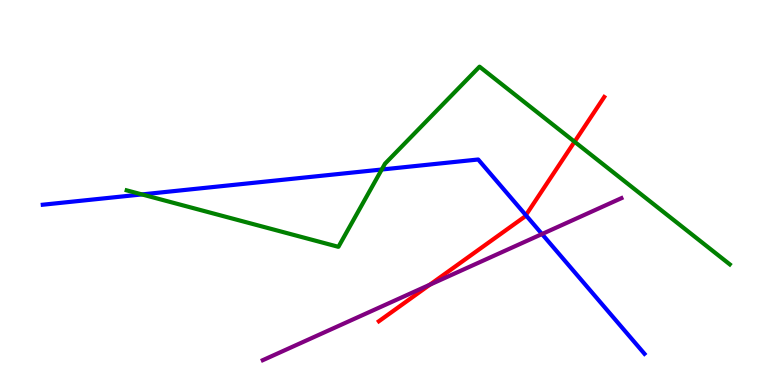[{'lines': ['blue', 'red'], 'intersections': [{'x': 6.79, 'y': 4.41}]}, {'lines': ['green', 'red'], 'intersections': [{'x': 7.41, 'y': 6.32}]}, {'lines': ['purple', 'red'], 'intersections': [{'x': 5.55, 'y': 2.6}]}, {'lines': ['blue', 'green'], 'intersections': [{'x': 1.83, 'y': 4.95}, {'x': 4.93, 'y': 5.6}]}, {'lines': ['blue', 'purple'], 'intersections': [{'x': 6.99, 'y': 3.92}]}, {'lines': ['green', 'purple'], 'intersections': []}]